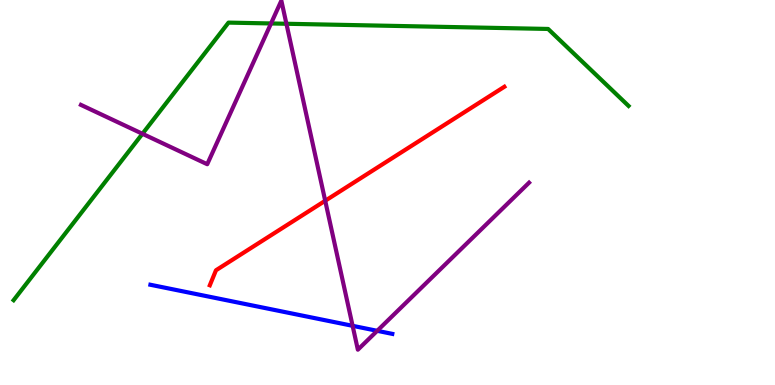[{'lines': ['blue', 'red'], 'intersections': []}, {'lines': ['green', 'red'], 'intersections': []}, {'lines': ['purple', 'red'], 'intersections': [{'x': 4.2, 'y': 4.79}]}, {'lines': ['blue', 'green'], 'intersections': []}, {'lines': ['blue', 'purple'], 'intersections': [{'x': 4.55, 'y': 1.54}, {'x': 4.87, 'y': 1.41}]}, {'lines': ['green', 'purple'], 'intersections': [{'x': 1.84, 'y': 6.53}, {'x': 3.5, 'y': 9.39}, {'x': 3.7, 'y': 9.38}]}]